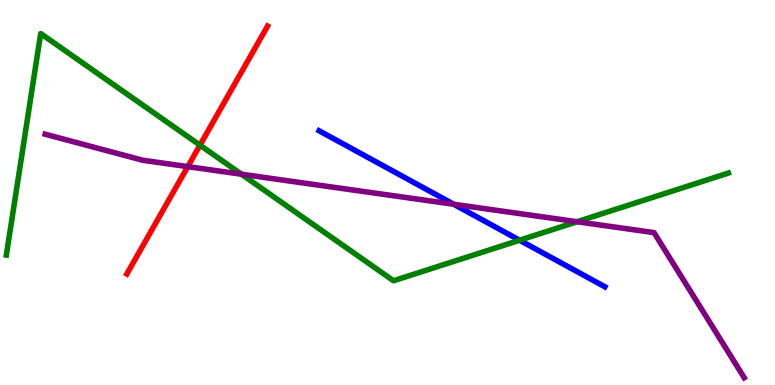[{'lines': ['blue', 'red'], 'intersections': []}, {'lines': ['green', 'red'], 'intersections': [{'x': 2.58, 'y': 6.23}]}, {'lines': ['purple', 'red'], 'intersections': [{'x': 2.42, 'y': 5.67}]}, {'lines': ['blue', 'green'], 'intersections': [{'x': 6.7, 'y': 3.76}]}, {'lines': ['blue', 'purple'], 'intersections': [{'x': 5.86, 'y': 4.69}]}, {'lines': ['green', 'purple'], 'intersections': [{'x': 3.12, 'y': 5.47}, {'x': 7.45, 'y': 4.24}]}]